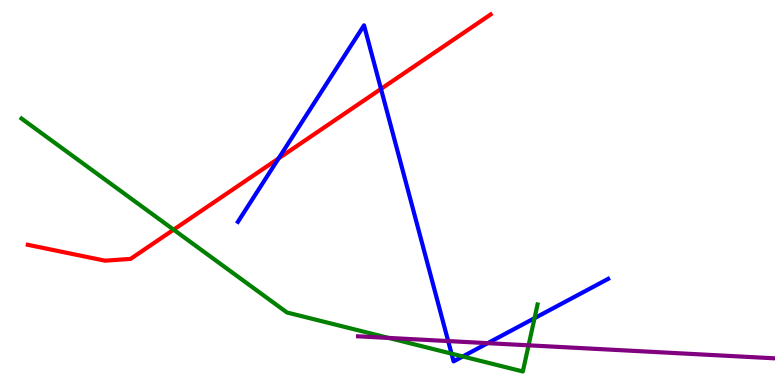[{'lines': ['blue', 'red'], 'intersections': [{'x': 3.6, 'y': 5.89}, {'x': 4.92, 'y': 7.69}]}, {'lines': ['green', 'red'], 'intersections': [{'x': 2.24, 'y': 4.03}]}, {'lines': ['purple', 'red'], 'intersections': []}, {'lines': ['blue', 'green'], 'intersections': [{'x': 5.83, 'y': 0.814}, {'x': 5.97, 'y': 0.741}, {'x': 6.9, 'y': 1.74}]}, {'lines': ['blue', 'purple'], 'intersections': [{'x': 5.78, 'y': 1.14}, {'x': 6.29, 'y': 1.09}]}, {'lines': ['green', 'purple'], 'intersections': [{'x': 5.02, 'y': 1.22}, {'x': 6.82, 'y': 1.03}]}]